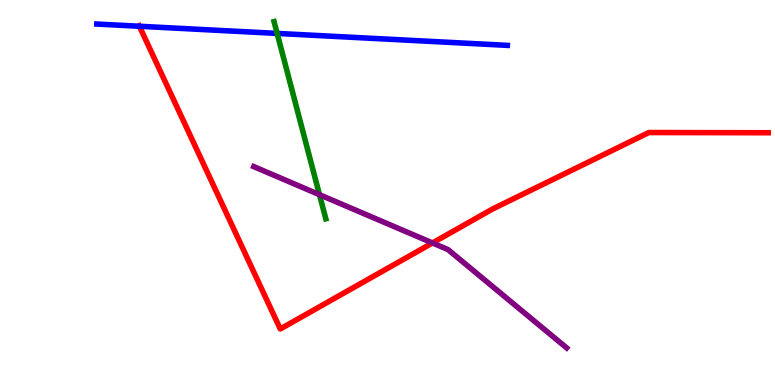[{'lines': ['blue', 'red'], 'intersections': [{'x': 1.8, 'y': 9.32}]}, {'lines': ['green', 'red'], 'intersections': []}, {'lines': ['purple', 'red'], 'intersections': [{'x': 5.58, 'y': 3.69}]}, {'lines': ['blue', 'green'], 'intersections': [{'x': 3.58, 'y': 9.13}]}, {'lines': ['blue', 'purple'], 'intersections': []}, {'lines': ['green', 'purple'], 'intersections': [{'x': 4.12, 'y': 4.94}]}]